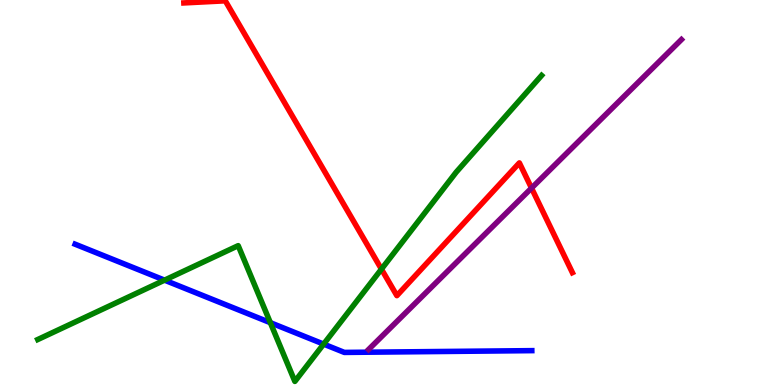[{'lines': ['blue', 'red'], 'intersections': []}, {'lines': ['green', 'red'], 'intersections': [{'x': 4.92, 'y': 3.01}]}, {'lines': ['purple', 'red'], 'intersections': [{'x': 6.86, 'y': 5.11}]}, {'lines': ['blue', 'green'], 'intersections': [{'x': 2.12, 'y': 2.72}, {'x': 3.49, 'y': 1.62}, {'x': 4.18, 'y': 1.06}]}, {'lines': ['blue', 'purple'], 'intersections': []}, {'lines': ['green', 'purple'], 'intersections': []}]